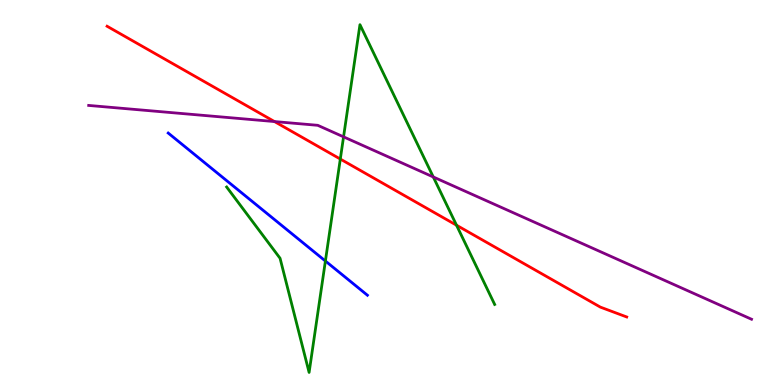[{'lines': ['blue', 'red'], 'intersections': []}, {'lines': ['green', 'red'], 'intersections': [{'x': 4.39, 'y': 5.87}, {'x': 5.89, 'y': 4.15}]}, {'lines': ['purple', 'red'], 'intersections': [{'x': 3.54, 'y': 6.84}]}, {'lines': ['blue', 'green'], 'intersections': [{'x': 4.2, 'y': 3.22}]}, {'lines': ['blue', 'purple'], 'intersections': []}, {'lines': ['green', 'purple'], 'intersections': [{'x': 4.43, 'y': 6.45}, {'x': 5.59, 'y': 5.4}]}]